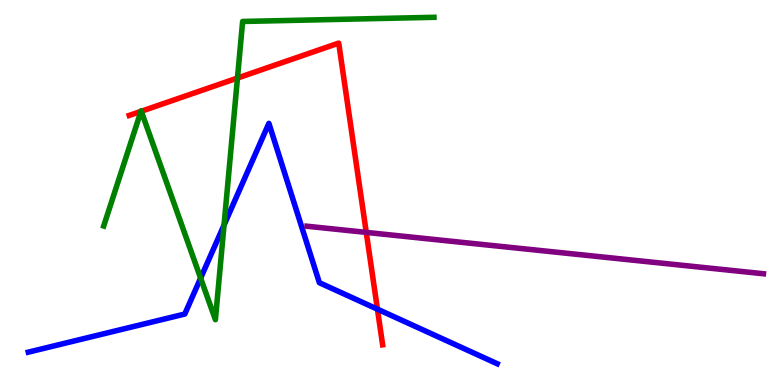[{'lines': ['blue', 'red'], 'intersections': [{'x': 4.87, 'y': 1.97}]}, {'lines': ['green', 'red'], 'intersections': [{'x': 1.82, 'y': 7.11}, {'x': 1.82, 'y': 7.11}, {'x': 3.06, 'y': 7.97}]}, {'lines': ['purple', 'red'], 'intersections': [{'x': 4.73, 'y': 3.96}]}, {'lines': ['blue', 'green'], 'intersections': [{'x': 2.59, 'y': 2.78}, {'x': 2.89, 'y': 4.15}]}, {'lines': ['blue', 'purple'], 'intersections': []}, {'lines': ['green', 'purple'], 'intersections': []}]